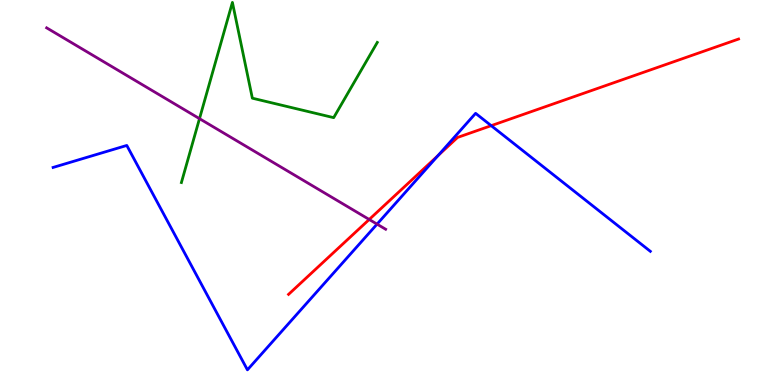[{'lines': ['blue', 'red'], 'intersections': [{'x': 5.65, 'y': 5.96}, {'x': 6.34, 'y': 6.74}]}, {'lines': ['green', 'red'], 'intersections': []}, {'lines': ['purple', 'red'], 'intersections': [{'x': 4.76, 'y': 4.3}]}, {'lines': ['blue', 'green'], 'intersections': []}, {'lines': ['blue', 'purple'], 'intersections': [{'x': 4.87, 'y': 4.18}]}, {'lines': ['green', 'purple'], 'intersections': [{'x': 2.57, 'y': 6.92}]}]